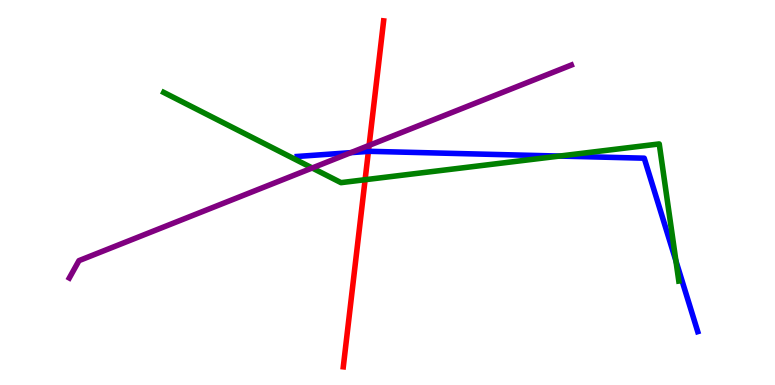[{'lines': ['blue', 'red'], 'intersections': [{'x': 4.75, 'y': 6.07}]}, {'lines': ['green', 'red'], 'intersections': [{'x': 4.71, 'y': 5.33}]}, {'lines': ['purple', 'red'], 'intersections': [{'x': 4.76, 'y': 6.22}]}, {'lines': ['blue', 'green'], 'intersections': [{'x': 7.22, 'y': 5.95}, {'x': 8.72, 'y': 3.22}]}, {'lines': ['blue', 'purple'], 'intersections': [{'x': 4.53, 'y': 6.04}]}, {'lines': ['green', 'purple'], 'intersections': [{'x': 4.03, 'y': 5.64}]}]